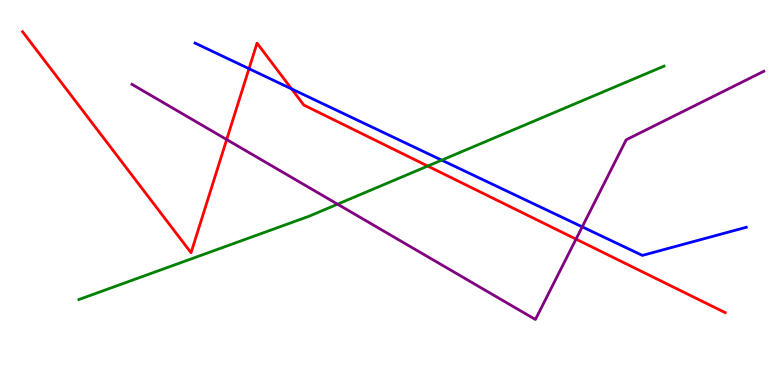[{'lines': ['blue', 'red'], 'intersections': [{'x': 3.21, 'y': 8.22}, {'x': 3.76, 'y': 7.69}]}, {'lines': ['green', 'red'], 'intersections': [{'x': 5.52, 'y': 5.69}]}, {'lines': ['purple', 'red'], 'intersections': [{'x': 2.92, 'y': 6.38}, {'x': 7.43, 'y': 3.79}]}, {'lines': ['blue', 'green'], 'intersections': [{'x': 5.7, 'y': 5.84}]}, {'lines': ['blue', 'purple'], 'intersections': [{'x': 7.51, 'y': 4.11}]}, {'lines': ['green', 'purple'], 'intersections': [{'x': 4.36, 'y': 4.7}]}]